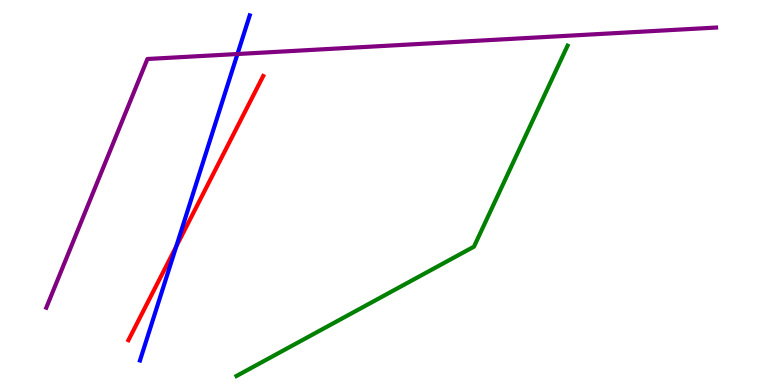[{'lines': ['blue', 'red'], 'intersections': [{'x': 2.27, 'y': 3.6}]}, {'lines': ['green', 'red'], 'intersections': []}, {'lines': ['purple', 'red'], 'intersections': []}, {'lines': ['blue', 'green'], 'intersections': []}, {'lines': ['blue', 'purple'], 'intersections': [{'x': 3.06, 'y': 8.6}]}, {'lines': ['green', 'purple'], 'intersections': []}]